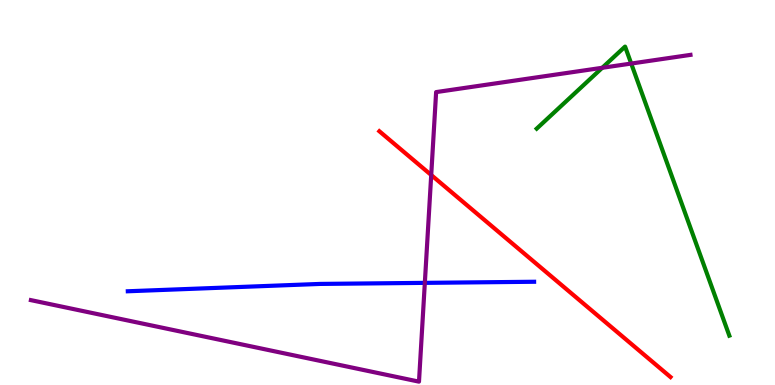[{'lines': ['blue', 'red'], 'intersections': []}, {'lines': ['green', 'red'], 'intersections': []}, {'lines': ['purple', 'red'], 'intersections': [{'x': 5.56, 'y': 5.45}]}, {'lines': ['blue', 'green'], 'intersections': []}, {'lines': ['blue', 'purple'], 'intersections': [{'x': 5.48, 'y': 2.65}]}, {'lines': ['green', 'purple'], 'intersections': [{'x': 7.77, 'y': 8.24}, {'x': 8.14, 'y': 8.35}]}]